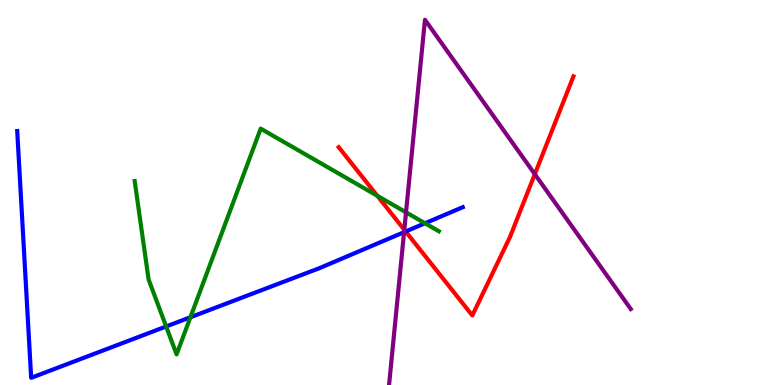[{'lines': ['blue', 'red'], 'intersections': [{'x': 5.23, 'y': 3.99}]}, {'lines': ['green', 'red'], 'intersections': [{'x': 4.87, 'y': 4.91}]}, {'lines': ['purple', 'red'], 'intersections': [{'x': 5.22, 'y': 4.03}, {'x': 6.9, 'y': 5.48}]}, {'lines': ['blue', 'green'], 'intersections': [{'x': 2.14, 'y': 1.52}, {'x': 2.46, 'y': 1.76}, {'x': 5.48, 'y': 4.2}]}, {'lines': ['blue', 'purple'], 'intersections': [{'x': 5.21, 'y': 3.97}]}, {'lines': ['green', 'purple'], 'intersections': [{'x': 5.24, 'y': 4.48}]}]